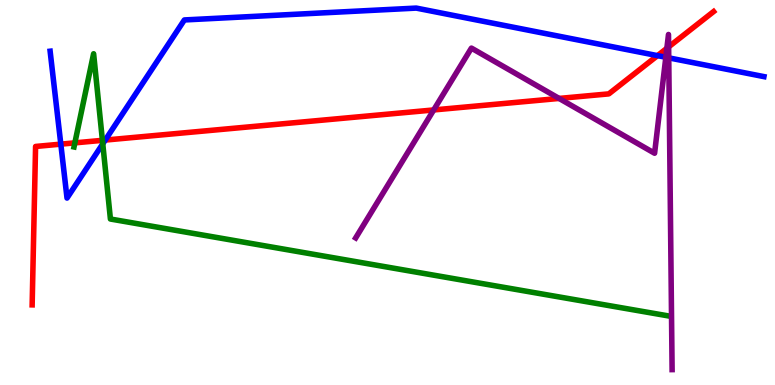[{'lines': ['blue', 'red'], 'intersections': [{'x': 0.785, 'y': 6.26}, {'x': 1.36, 'y': 6.36}, {'x': 8.48, 'y': 8.55}]}, {'lines': ['green', 'red'], 'intersections': [{'x': 0.966, 'y': 6.29}, {'x': 1.32, 'y': 6.36}]}, {'lines': ['purple', 'red'], 'intersections': [{'x': 5.6, 'y': 7.14}, {'x': 7.21, 'y': 7.44}, {'x': 8.6, 'y': 8.75}, {'x': 8.63, 'y': 8.78}]}, {'lines': ['blue', 'green'], 'intersections': [{'x': 1.33, 'y': 6.26}]}, {'lines': ['blue', 'purple'], 'intersections': [{'x': 8.59, 'y': 8.51}, {'x': 8.63, 'y': 8.5}]}, {'lines': ['green', 'purple'], 'intersections': []}]